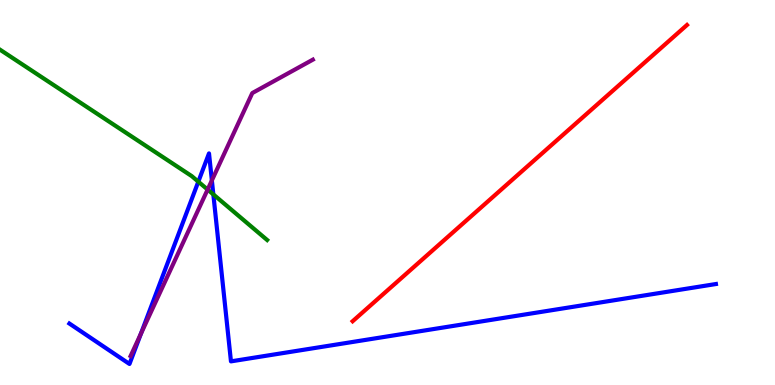[{'lines': ['blue', 'red'], 'intersections': []}, {'lines': ['green', 'red'], 'intersections': []}, {'lines': ['purple', 'red'], 'intersections': []}, {'lines': ['blue', 'green'], 'intersections': [{'x': 2.56, 'y': 5.28}, {'x': 2.75, 'y': 4.95}]}, {'lines': ['blue', 'purple'], 'intersections': [{'x': 1.82, 'y': 1.33}, {'x': 2.73, 'y': 5.31}]}, {'lines': ['green', 'purple'], 'intersections': [{'x': 2.68, 'y': 5.08}]}]